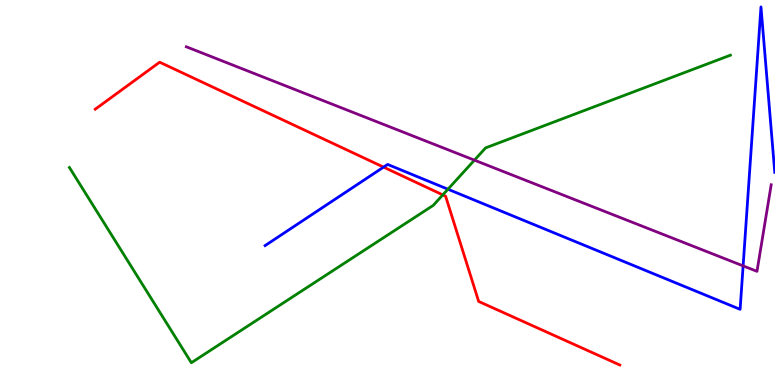[{'lines': ['blue', 'red'], 'intersections': [{'x': 4.95, 'y': 5.66}]}, {'lines': ['green', 'red'], 'intersections': [{'x': 5.71, 'y': 4.94}]}, {'lines': ['purple', 'red'], 'intersections': []}, {'lines': ['blue', 'green'], 'intersections': [{'x': 5.78, 'y': 5.09}]}, {'lines': ['blue', 'purple'], 'intersections': [{'x': 9.59, 'y': 3.09}]}, {'lines': ['green', 'purple'], 'intersections': [{'x': 6.12, 'y': 5.84}]}]